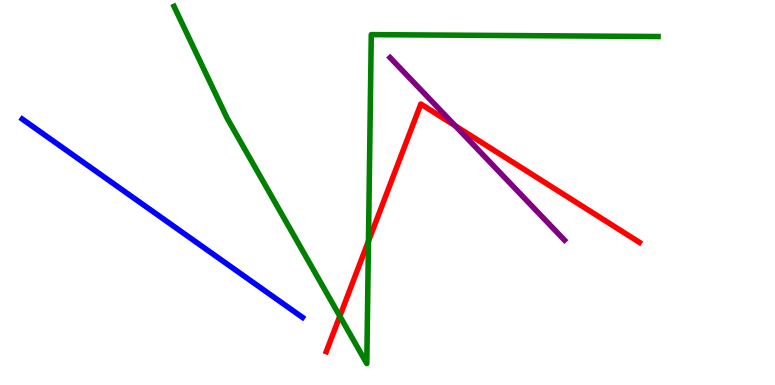[{'lines': ['blue', 'red'], 'intersections': []}, {'lines': ['green', 'red'], 'intersections': [{'x': 4.38, 'y': 1.79}, {'x': 4.75, 'y': 3.74}]}, {'lines': ['purple', 'red'], 'intersections': [{'x': 5.87, 'y': 6.73}]}, {'lines': ['blue', 'green'], 'intersections': []}, {'lines': ['blue', 'purple'], 'intersections': []}, {'lines': ['green', 'purple'], 'intersections': []}]